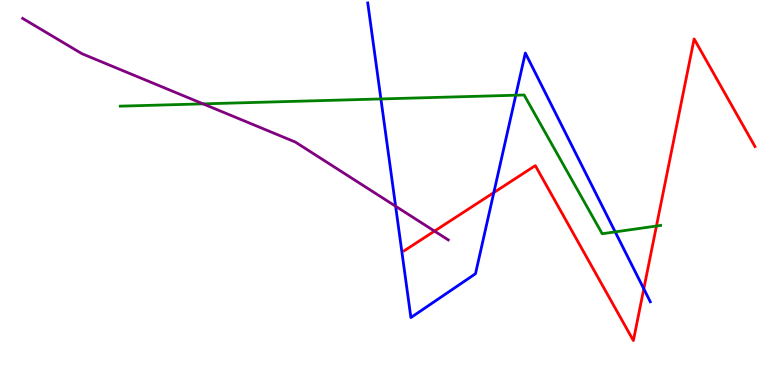[{'lines': ['blue', 'red'], 'intersections': [{'x': 6.37, 'y': 5.0}, {'x': 8.31, 'y': 2.5}]}, {'lines': ['green', 'red'], 'intersections': [{'x': 8.47, 'y': 4.13}]}, {'lines': ['purple', 'red'], 'intersections': [{'x': 5.61, 'y': 4.0}]}, {'lines': ['blue', 'green'], 'intersections': [{'x': 4.91, 'y': 7.43}, {'x': 6.66, 'y': 7.53}, {'x': 7.94, 'y': 3.98}]}, {'lines': ['blue', 'purple'], 'intersections': [{'x': 5.1, 'y': 4.64}]}, {'lines': ['green', 'purple'], 'intersections': [{'x': 2.62, 'y': 7.3}]}]